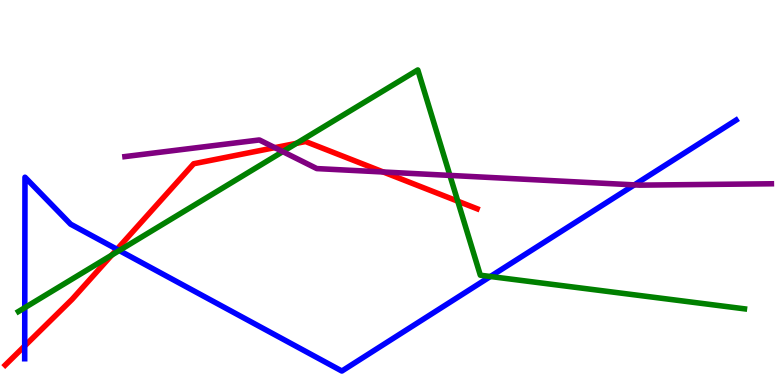[{'lines': ['blue', 'red'], 'intersections': [{'x': 0.319, 'y': 1.01}, {'x': 1.51, 'y': 3.53}]}, {'lines': ['green', 'red'], 'intersections': [{'x': 1.44, 'y': 3.38}, {'x': 3.83, 'y': 6.28}, {'x': 5.91, 'y': 4.77}]}, {'lines': ['purple', 'red'], 'intersections': [{'x': 3.55, 'y': 6.17}, {'x': 4.95, 'y': 5.53}]}, {'lines': ['blue', 'green'], 'intersections': [{'x': 0.32, 'y': 2.01}, {'x': 1.54, 'y': 3.49}, {'x': 6.33, 'y': 2.82}]}, {'lines': ['blue', 'purple'], 'intersections': [{'x': 8.19, 'y': 5.2}]}, {'lines': ['green', 'purple'], 'intersections': [{'x': 3.65, 'y': 6.06}, {'x': 5.81, 'y': 5.44}]}]